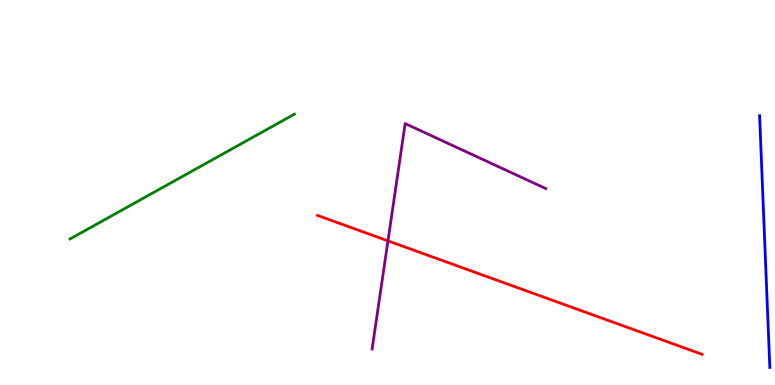[{'lines': ['blue', 'red'], 'intersections': []}, {'lines': ['green', 'red'], 'intersections': []}, {'lines': ['purple', 'red'], 'intersections': [{'x': 5.01, 'y': 3.74}]}, {'lines': ['blue', 'green'], 'intersections': []}, {'lines': ['blue', 'purple'], 'intersections': []}, {'lines': ['green', 'purple'], 'intersections': []}]